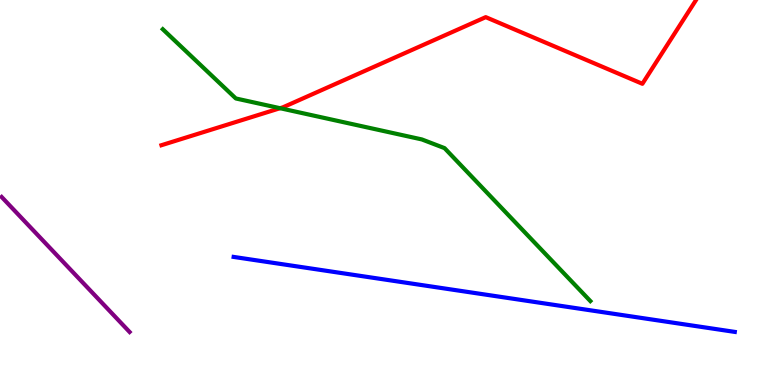[{'lines': ['blue', 'red'], 'intersections': []}, {'lines': ['green', 'red'], 'intersections': [{'x': 3.61, 'y': 7.19}]}, {'lines': ['purple', 'red'], 'intersections': []}, {'lines': ['blue', 'green'], 'intersections': []}, {'lines': ['blue', 'purple'], 'intersections': []}, {'lines': ['green', 'purple'], 'intersections': []}]